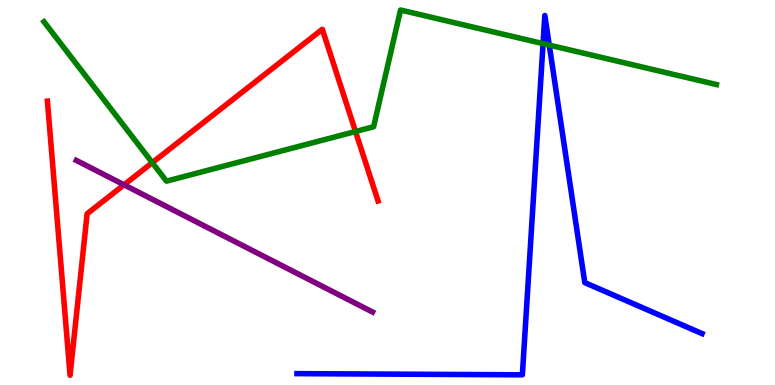[{'lines': ['blue', 'red'], 'intersections': []}, {'lines': ['green', 'red'], 'intersections': [{'x': 1.96, 'y': 5.78}, {'x': 4.59, 'y': 6.58}]}, {'lines': ['purple', 'red'], 'intersections': [{'x': 1.6, 'y': 5.2}]}, {'lines': ['blue', 'green'], 'intersections': [{'x': 7.01, 'y': 8.87}, {'x': 7.09, 'y': 8.83}]}, {'lines': ['blue', 'purple'], 'intersections': []}, {'lines': ['green', 'purple'], 'intersections': []}]